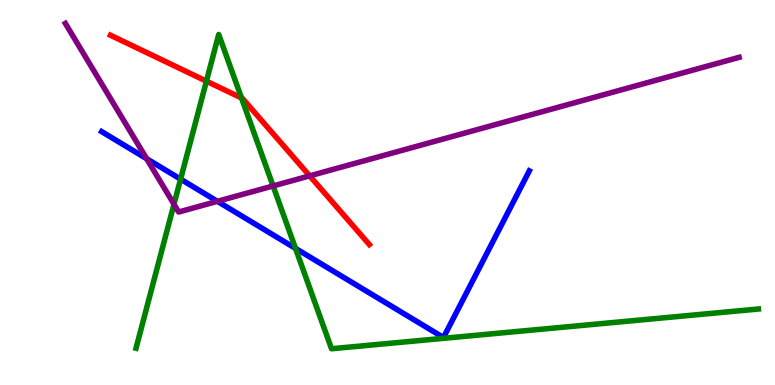[{'lines': ['blue', 'red'], 'intersections': []}, {'lines': ['green', 'red'], 'intersections': [{'x': 2.66, 'y': 7.89}, {'x': 3.12, 'y': 7.45}]}, {'lines': ['purple', 'red'], 'intersections': [{'x': 4.0, 'y': 5.43}]}, {'lines': ['blue', 'green'], 'intersections': [{'x': 2.33, 'y': 5.35}, {'x': 3.81, 'y': 3.55}]}, {'lines': ['blue', 'purple'], 'intersections': [{'x': 1.89, 'y': 5.88}, {'x': 2.81, 'y': 4.77}]}, {'lines': ['green', 'purple'], 'intersections': [{'x': 2.24, 'y': 4.7}, {'x': 3.52, 'y': 5.17}]}]